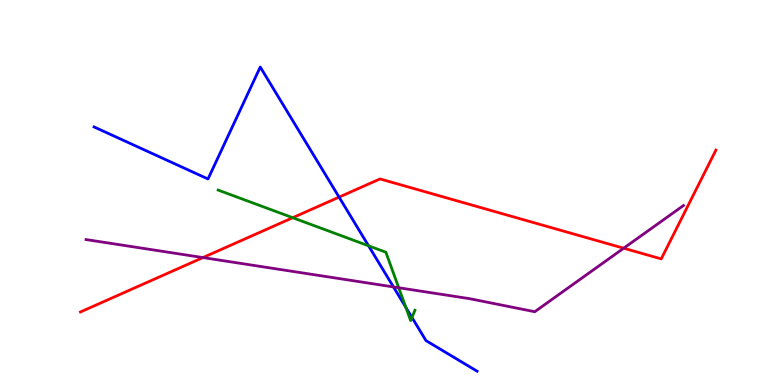[{'lines': ['blue', 'red'], 'intersections': [{'x': 4.38, 'y': 4.88}]}, {'lines': ['green', 'red'], 'intersections': [{'x': 3.78, 'y': 4.35}]}, {'lines': ['purple', 'red'], 'intersections': [{'x': 2.62, 'y': 3.31}, {'x': 8.05, 'y': 3.55}]}, {'lines': ['blue', 'green'], 'intersections': [{'x': 4.76, 'y': 3.62}, {'x': 5.24, 'y': 2.02}, {'x': 5.32, 'y': 1.75}]}, {'lines': ['blue', 'purple'], 'intersections': [{'x': 5.08, 'y': 2.55}]}, {'lines': ['green', 'purple'], 'intersections': [{'x': 5.14, 'y': 2.53}]}]